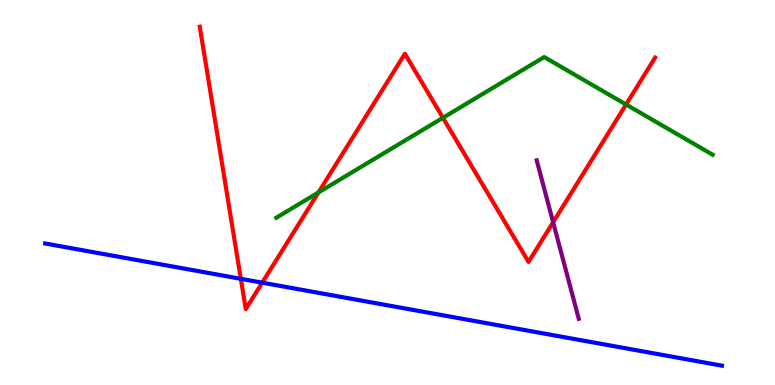[{'lines': ['blue', 'red'], 'intersections': [{'x': 3.11, 'y': 2.76}, {'x': 3.38, 'y': 2.66}]}, {'lines': ['green', 'red'], 'intersections': [{'x': 4.11, 'y': 5.0}, {'x': 5.72, 'y': 6.94}, {'x': 8.08, 'y': 7.29}]}, {'lines': ['purple', 'red'], 'intersections': [{'x': 7.14, 'y': 4.23}]}, {'lines': ['blue', 'green'], 'intersections': []}, {'lines': ['blue', 'purple'], 'intersections': []}, {'lines': ['green', 'purple'], 'intersections': []}]